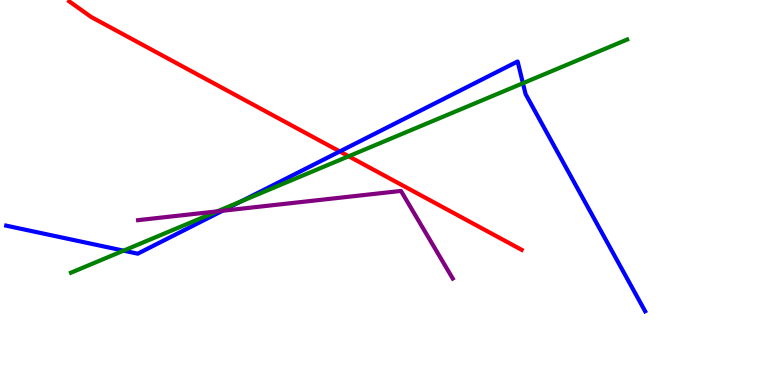[{'lines': ['blue', 'red'], 'intersections': [{'x': 4.38, 'y': 6.07}]}, {'lines': ['green', 'red'], 'intersections': [{'x': 4.5, 'y': 5.94}]}, {'lines': ['purple', 'red'], 'intersections': []}, {'lines': ['blue', 'green'], 'intersections': [{'x': 1.59, 'y': 3.49}, {'x': 3.11, 'y': 4.77}, {'x': 6.75, 'y': 7.84}]}, {'lines': ['blue', 'purple'], 'intersections': [{'x': 2.87, 'y': 4.53}]}, {'lines': ['green', 'purple'], 'intersections': [{'x': 2.8, 'y': 4.51}]}]